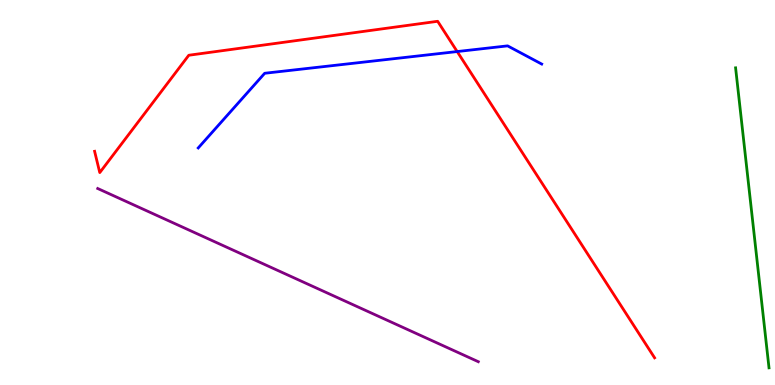[{'lines': ['blue', 'red'], 'intersections': [{'x': 5.9, 'y': 8.66}]}, {'lines': ['green', 'red'], 'intersections': []}, {'lines': ['purple', 'red'], 'intersections': []}, {'lines': ['blue', 'green'], 'intersections': []}, {'lines': ['blue', 'purple'], 'intersections': []}, {'lines': ['green', 'purple'], 'intersections': []}]